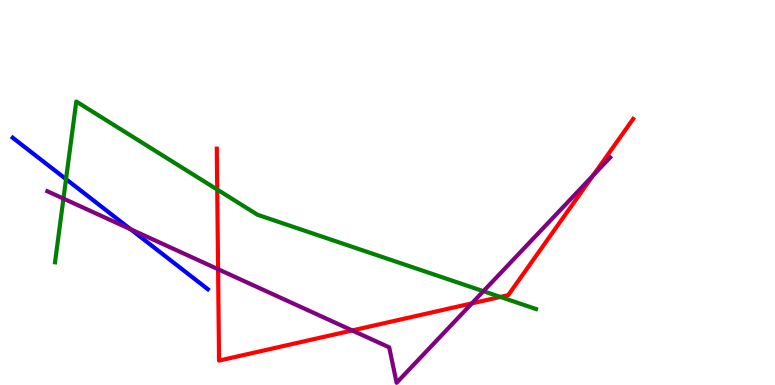[{'lines': ['blue', 'red'], 'intersections': []}, {'lines': ['green', 'red'], 'intersections': [{'x': 2.8, 'y': 5.08}, {'x': 6.46, 'y': 2.29}]}, {'lines': ['purple', 'red'], 'intersections': [{'x': 2.81, 'y': 3.01}, {'x': 4.54, 'y': 1.42}, {'x': 6.09, 'y': 2.12}, {'x': 7.65, 'y': 5.44}]}, {'lines': ['blue', 'green'], 'intersections': [{'x': 0.852, 'y': 5.35}]}, {'lines': ['blue', 'purple'], 'intersections': [{'x': 1.69, 'y': 4.04}]}, {'lines': ['green', 'purple'], 'intersections': [{'x': 0.819, 'y': 4.84}, {'x': 6.24, 'y': 2.44}]}]